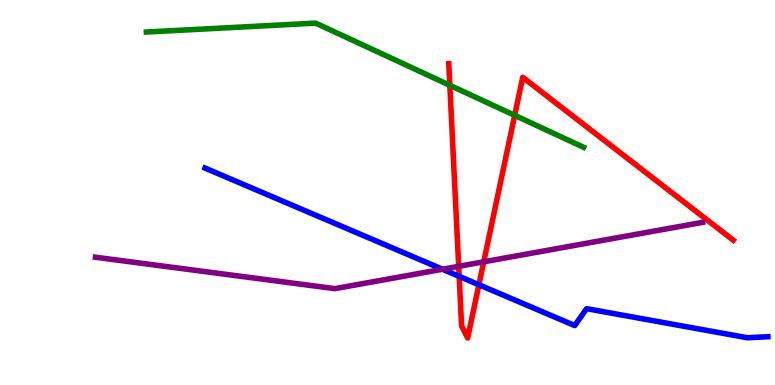[{'lines': ['blue', 'red'], 'intersections': [{'x': 5.92, 'y': 2.82}, {'x': 6.18, 'y': 2.6}]}, {'lines': ['green', 'red'], 'intersections': [{'x': 5.8, 'y': 7.78}, {'x': 6.64, 'y': 7.0}]}, {'lines': ['purple', 'red'], 'intersections': [{'x': 5.92, 'y': 3.08}, {'x': 6.24, 'y': 3.2}]}, {'lines': ['blue', 'green'], 'intersections': []}, {'lines': ['blue', 'purple'], 'intersections': [{'x': 5.71, 'y': 3.01}]}, {'lines': ['green', 'purple'], 'intersections': []}]